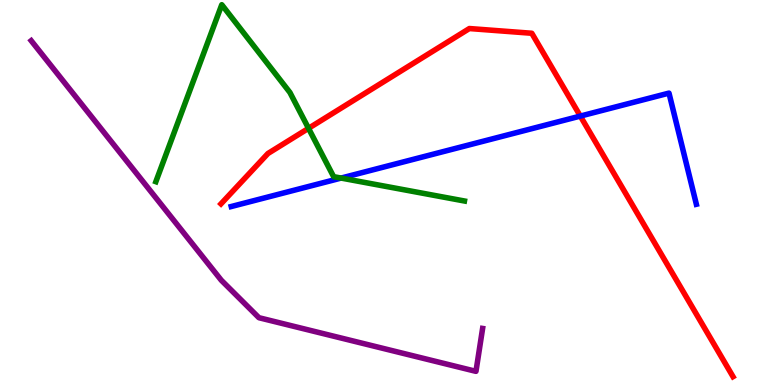[{'lines': ['blue', 'red'], 'intersections': [{'x': 7.49, 'y': 6.98}]}, {'lines': ['green', 'red'], 'intersections': [{'x': 3.98, 'y': 6.67}]}, {'lines': ['purple', 'red'], 'intersections': []}, {'lines': ['blue', 'green'], 'intersections': [{'x': 4.4, 'y': 5.37}]}, {'lines': ['blue', 'purple'], 'intersections': []}, {'lines': ['green', 'purple'], 'intersections': []}]